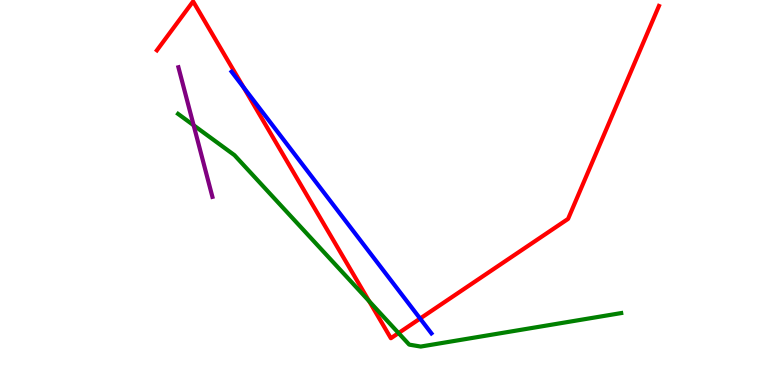[{'lines': ['blue', 'red'], 'intersections': [{'x': 3.14, 'y': 7.73}, {'x': 5.42, 'y': 1.73}]}, {'lines': ['green', 'red'], 'intersections': [{'x': 4.76, 'y': 2.18}, {'x': 5.14, 'y': 1.35}]}, {'lines': ['purple', 'red'], 'intersections': []}, {'lines': ['blue', 'green'], 'intersections': []}, {'lines': ['blue', 'purple'], 'intersections': []}, {'lines': ['green', 'purple'], 'intersections': [{'x': 2.5, 'y': 6.75}]}]